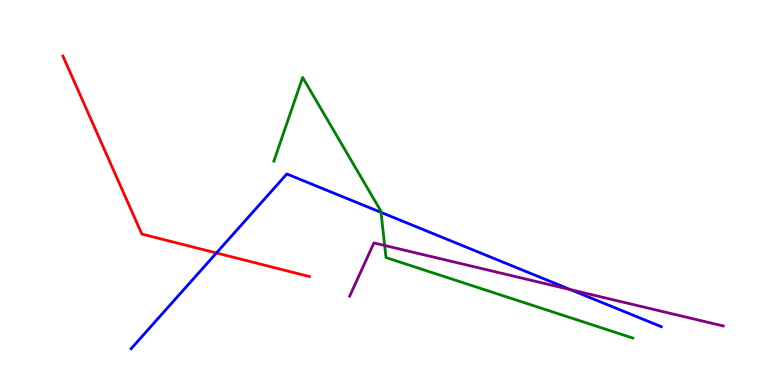[{'lines': ['blue', 'red'], 'intersections': [{'x': 2.79, 'y': 3.43}]}, {'lines': ['green', 'red'], 'intersections': []}, {'lines': ['purple', 'red'], 'intersections': []}, {'lines': ['blue', 'green'], 'intersections': [{'x': 4.92, 'y': 4.48}]}, {'lines': ['blue', 'purple'], 'intersections': [{'x': 7.36, 'y': 2.48}]}, {'lines': ['green', 'purple'], 'intersections': [{'x': 4.96, 'y': 3.62}]}]